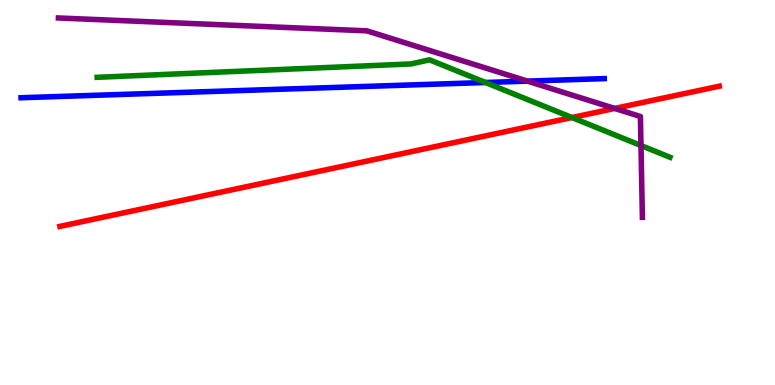[{'lines': ['blue', 'red'], 'intersections': []}, {'lines': ['green', 'red'], 'intersections': [{'x': 7.38, 'y': 6.95}]}, {'lines': ['purple', 'red'], 'intersections': [{'x': 7.93, 'y': 7.18}]}, {'lines': ['blue', 'green'], 'intersections': [{'x': 6.26, 'y': 7.86}]}, {'lines': ['blue', 'purple'], 'intersections': [{'x': 6.81, 'y': 7.89}]}, {'lines': ['green', 'purple'], 'intersections': [{'x': 8.27, 'y': 6.22}]}]